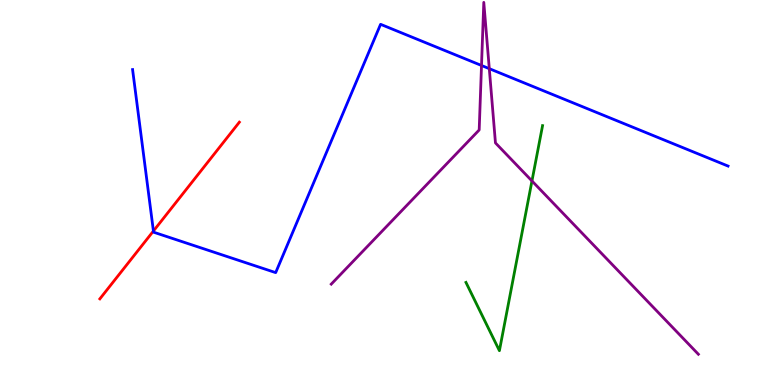[{'lines': ['blue', 'red'], 'intersections': [{'x': 1.98, 'y': 4.0}]}, {'lines': ['green', 'red'], 'intersections': []}, {'lines': ['purple', 'red'], 'intersections': []}, {'lines': ['blue', 'green'], 'intersections': []}, {'lines': ['blue', 'purple'], 'intersections': [{'x': 6.21, 'y': 8.3}, {'x': 6.31, 'y': 8.22}]}, {'lines': ['green', 'purple'], 'intersections': [{'x': 6.86, 'y': 5.3}]}]